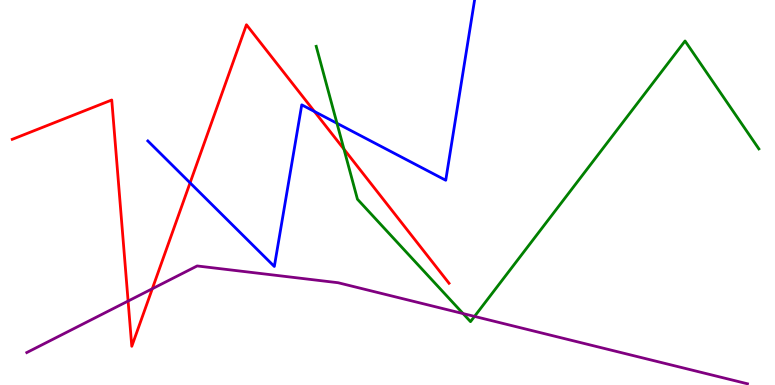[{'lines': ['blue', 'red'], 'intersections': [{'x': 2.45, 'y': 5.25}, {'x': 4.06, 'y': 7.1}]}, {'lines': ['green', 'red'], 'intersections': [{'x': 4.44, 'y': 6.13}]}, {'lines': ['purple', 'red'], 'intersections': [{'x': 1.65, 'y': 2.18}, {'x': 1.97, 'y': 2.5}]}, {'lines': ['blue', 'green'], 'intersections': [{'x': 4.35, 'y': 6.8}]}, {'lines': ['blue', 'purple'], 'intersections': []}, {'lines': ['green', 'purple'], 'intersections': [{'x': 5.98, 'y': 1.86}, {'x': 6.12, 'y': 1.78}]}]